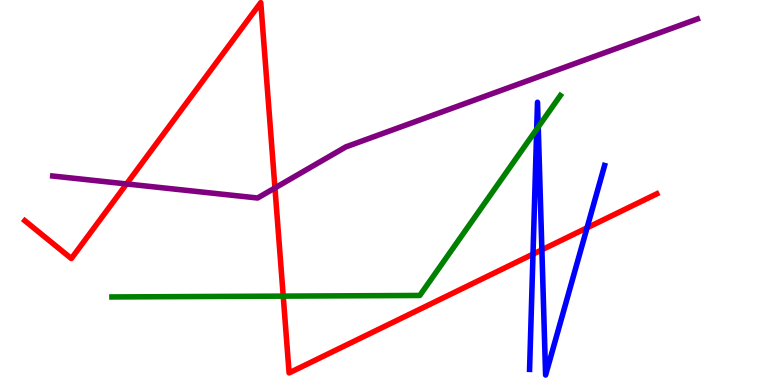[{'lines': ['blue', 'red'], 'intersections': [{'x': 6.88, 'y': 3.4}, {'x': 6.99, 'y': 3.51}, {'x': 7.57, 'y': 4.08}]}, {'lines': ['green', 'red'], 'intersections': [{'x': 3.65, 'y': 2.31}]}, {'lines': ['purple', 'red'], 'intersections': [{'x': 1.63, 'y': 5.22}, {'x': 3.55, 'y': 5.12}]}, {'lines': ['blue', 'green'], 'intersections': [{'x': 6.93, 'y': 6.64}, {'x': 6.94, 'y': 6.7}]}, {'lines': ['blue', 'purple'], 'intersections': []}, {'lines': ['green', 'purple'], 'intersections': []}]